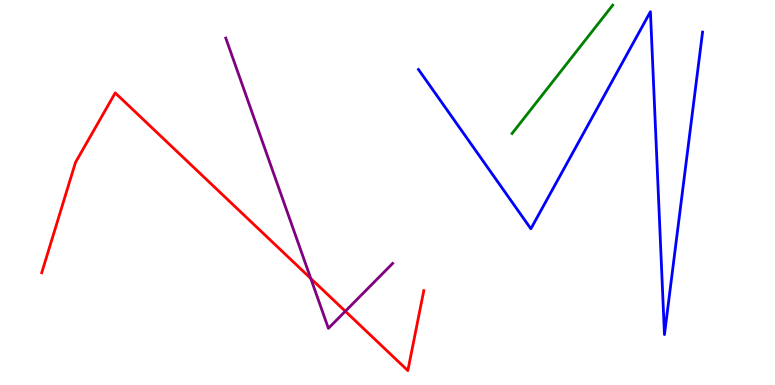[{'lines': ['blue', 'red'], 'intersections': []}, {'lines': ['green', 'red'], 'intersections': []}, {'lines': ['purple', 'red'], 'intersections': [{'x': 4.01, 'y': 2.77}, {'x': 4.46, 'y': 1.92}]}, {'lines': ['blue', 'green'], 'intersections': []}, {'lines': ['blue', 'purple'], 'intersections': []}, {'lines': ['green', 'purple'], 'intersections': []}]